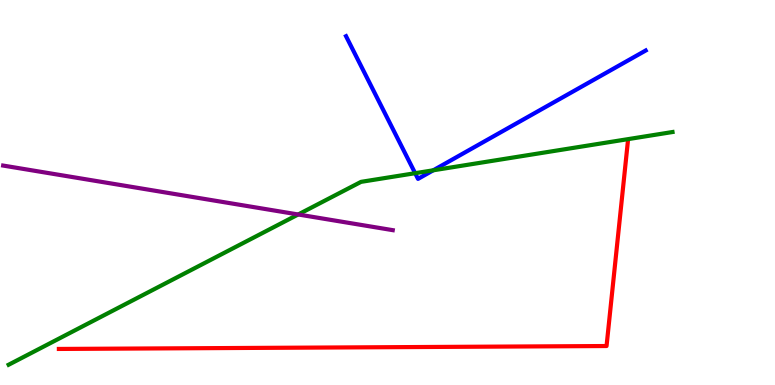[{'lines': ['blue', 'red'], 'intersections': []}, {'lines': ['green', 'red'], 'intersections': []}, {'lines': ['purple', 'red'], 'intersections': []}, {'lines': ['blue', 'green'], 'intersections': [{'x': 5.36, 'y': 5.5}, {'x': 5.59, 'y': 5.58}]}, {'lines': ['blue', 'purple'], 'intersections': []}, {'lines': ['green', 'purple'], 'intersections': [{'x': 3.85, 'y': 4.43}]}]